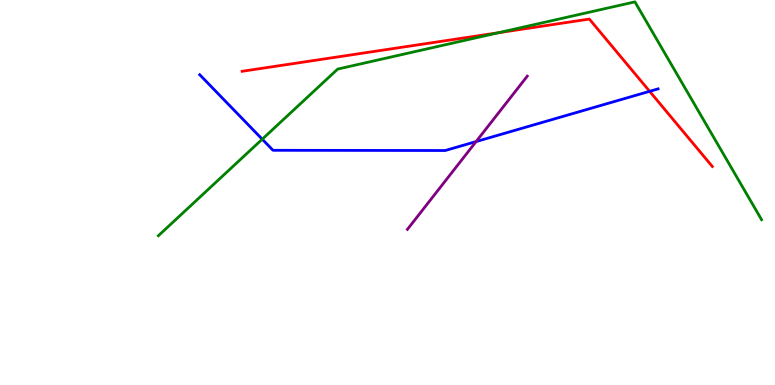[{'lines': ['blue', 'red'], 'intersections': [{'x': 8.38, 'y': 7.63}]}, {'lines': ['green', 'red'], 'intersections': [{'x': 6.43, 'y': 9.15}]}, {'lines': ['purple', 'red'], 'intersections': []}, {'lines': ['blue', 'green'], 'intersections': [{'x': 3.38, 'y': 6.38}]}, {'lines': ['blue', 'purple'], 'intersections': [{'x': 6.14, 'y': 6.32}]}, {'lines': ['green', 'purple'], 'intersections': []}]